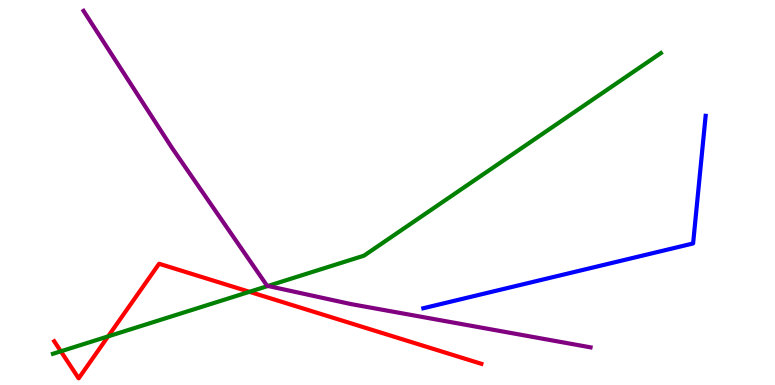[{'lines': ['blue', 'red'], 'intersections': []}, {'lines': ['green', 'red'], 'intersections': [{'x': 0.785, 'y': 0.875}, {'x': 1.39, 'y': 1.26}, {'x': 3.22, 'y': 2.42}]}, {'lines': ['purple', 'red'], 'intersections': []}, {'lines': ['blue', 'green'], 'intersections': []}, {'lines': ['blue', 'purple'], 'intersections': []}, {'lines': ['green', 'purple'], 'intersections': [{'x': 3.46, 'y': 2.57}]}]